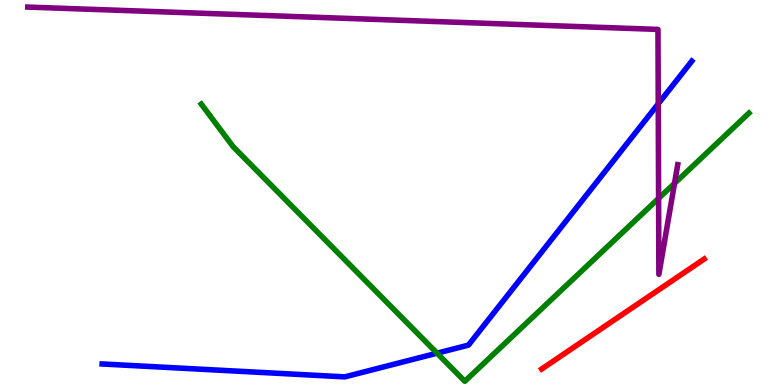[{'lines': ['blue', 'red'], 'intersections': []}, {'lines': ['green', 'red'], 'intersections': []}, {'lines': ['purple', 'red'], 'intersections': []}, {'lines': ['blue', 'green'], 'intersections': [{'x': 5.64, 'y': 0.827}]}, {'lines': ['blue', 'purple'], 'intersections': [{'x': 8.49, 'y': 7.3}]}, {'lines': ['green', 'purple'], 'intersections': [{'x': 8.5, 'y': 4.85}, {'x': 8.7, 'y': 5.24}]}]